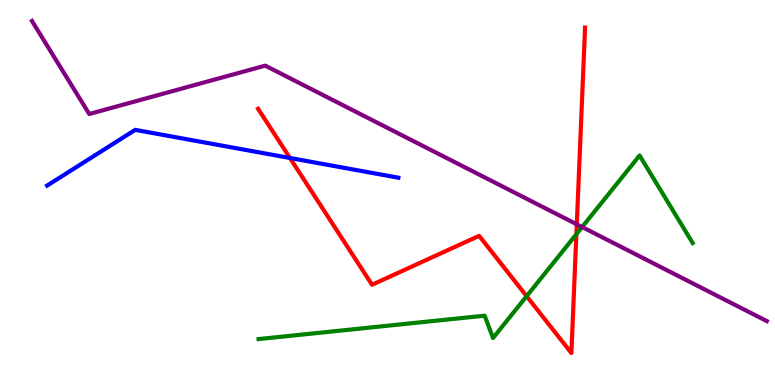[{'lines': ['blue', 'red'], 'intersections': [{'x': 3.74, 'y': 5.9}]}, {'lines': ['green', 'red'], 'intersections': [{'x': 6.8, 'y': 2.31}, {'x': 7.44, 'y': 3.92}]}, {'lines': ['purple', 'red'], 'intersections': [{'x': 7.44, 'y': 4.17}]}, {'lines': ['blue', 'green'], 'intersections': []}, {'lines': ['blue', 'purple'], 'intersections': []}, {'lines': ['green', 'purple'], 'intersections': [{'x': 7.51, 'y': 4.1}]}]